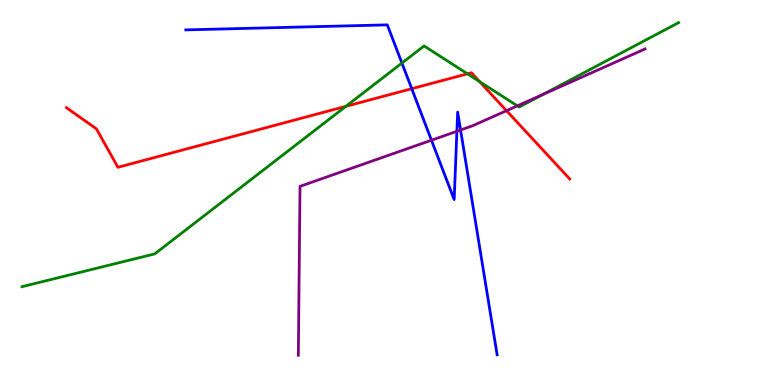[{'lines': ['blue', 'red'], 'intersections': [{'x': 5.31, 'y': 7.7}]}, {'lines': ['green', 'red'], 'intersections': [{'x': 4.46, 'y': 7.24}, {'x': 6.03, 'y': 8.08}, {'x': 6.19, 'y': 7.88}]}, {'lines': ['purple', 'red'], 'intersections': [{'x': 6.54, 'y': 7.13}]}, {'lines': ['blue', 'green'], 'intersections': [{'x': 5.19, 'y': 8.36}]}, {'lines': ['blue', 'purple'], 'intersections': [{'x': 5.57, 'y': 6.36}, {'x': 5.9, 'y': 6.59}, {'x': 5.94, 'y': 6.62}]}, {'lines': ['green', 'purple'], 'intersections': [{'x': 6.68, 'y': 7.25}, {'x': 7.01, 'y': 7.55}]}]